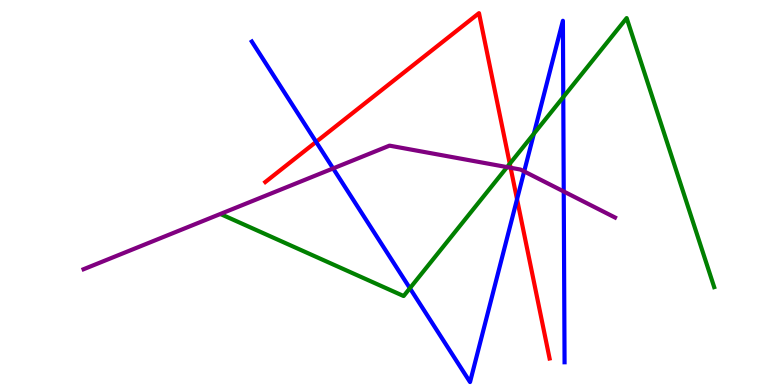[{'lines': ['blue', 'red'], 'intersections': [{'x': 4.08, 'y': 6.31}, {'x': 6.67, 'y': 4.83}]}, {'lines': ['green', 'red'], 'intersections': [{'x': 6.58, 'y': 5.75}]}, {'lines': ['purple', 'red'], 'intersections': [{'x': 6.59, 'y': 5.64}]}, {'lines': ['blue', 'green'], 'intersections': [{'x': 5.29, 'y': 2.51}, {'x': 6.89, 'y': 6.53}, {'x': 7.27, 'y': 7.48}]}, {'lines': ['blue', 'purple'], 'intersections': [{'x': 4.3, 'y': 5.63}, {'x': 6.76, 'y': 5.55}, {'x': 7.27, 'y': 5.03}]}, {'lines': ['green', 'purple'], 'intersections': [{'x': 6.54, 'y': 5.66}]}]